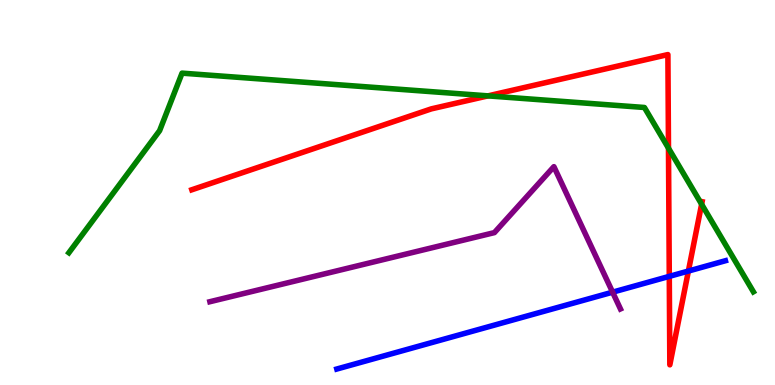[{'lines': ['blue', 'red'], 'intersections': [{'x': 8.64, 'y': 2.82}, {'x': 8.88, 'y': 2.96}]}, {'lines': ['green', 'red'], 'intersections': [{'x': 6.3, 'y': 7.51}, {'x': 8.63, 'y': 6.15}, {'x': 9.05, 'y': 4.7}]}, {'lines': ['purple', 'red'], 'intersections': []}, {'lines': ['blue', 'green'], 'intersections': []}, {'lines': ['blue', 'purple'], 'intersections': [{'x': 7.9, 'y': 2.41}]}, {'lines': ['green', 'purple'], 'intersections': []}]